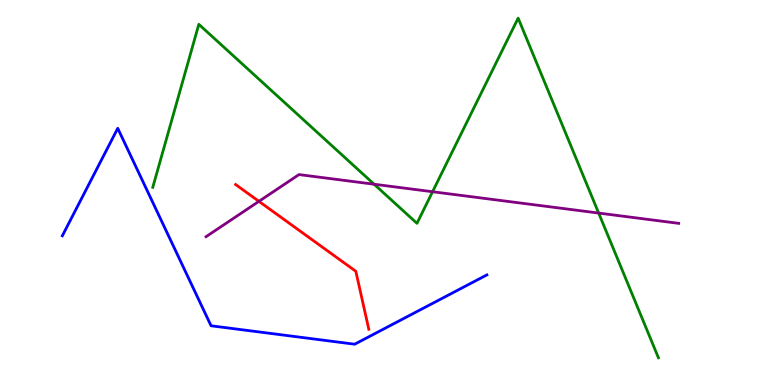[{'lines': ['blue', 'red'], 'intersections': []}, {'lines': ['green', 'red'], 'intersections': []}, {'lines': ['purple', 'red'], 'intersections': [{'x': 3.34, 'y': 4.77}]}, {'lines': ['blue', 'green'], 'intersections': []}, {'lines': ['blue', 'purple'], 'intersections': []}, {'lines': ['green', 'purple'], 'intersections': [{'x': 4.83, 'y': 5.21}, {'x': 5.58, 'y': 5.02}, {'x': 7.72, 'y': 4.47}]}]